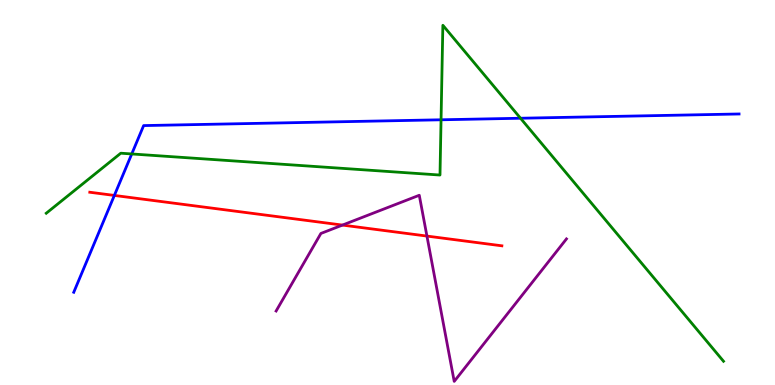[{'lines': ['blue', 'red'], 'intersections': [{'x': 1.48, 'y': 4.92}]}, {'lines': ['green', 'red'], 'intersections': []}, {'lines': ['purple', 'red'], 'intersections': [{'x': 4.42, 'y': 4.15}, {'x': 5.51, 'y': 3.87}]}, {'lines': ['blue', 'green'], 'intersections': [{'x': 1.7, 'y': 6.0}, {'x': 5.69, 'y': 6.89}, {'x': 6.72, 'y': 6.93}]}, {'lines': ['blue', 'purple'], 'intersections': []}, {'lines': ['green', 'purple'], 'intersections': []}]